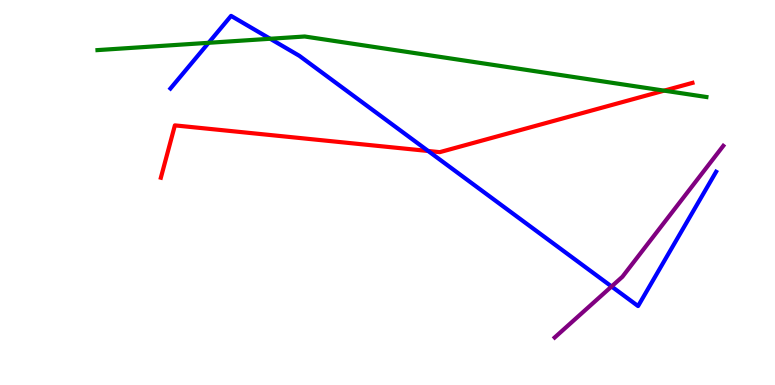[{'lines': ['blue', 'red'], 'intersections': [{'x': 5.52, 'y': 6.08}]}, {'lines': ['green', 'red'], 'intersections': [{'x': 8.57, 'y': 7.65}]}, {'lines': ['purple', 'red'], 'intersections': []}, {'lines': ['blue', 'green'], 'intersections': [{'x': 2.69, 'y': 8.89}, {'x': 3.49, 'y': 8.99}]}, {'lines': ['blue', 'purple'], 'intersections': [{'x': 7.89, 'y': 2.56}]}, {'lines': ['green', 'purple'], 'intersections': []}]